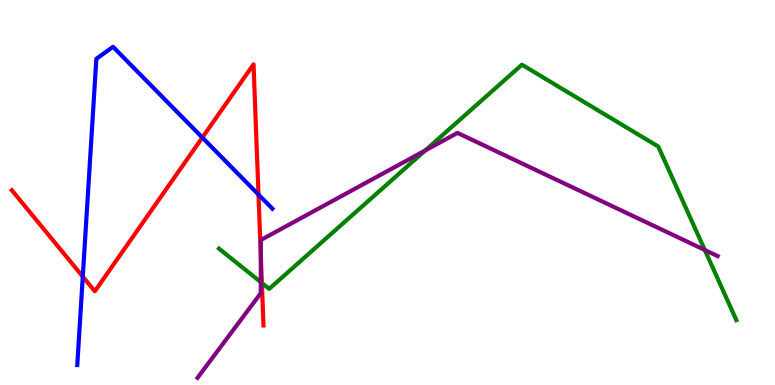[{'lines': ['blue', 'red'], 'intersections': [{'x': 1.07, 'y': 2.82}, {'x': 2.61, 'y': 6.43}, {'x': 3.34, 'y': 4.95}]}, {'lines': ['green', 'red'], 'intersections': [{'x': 3.38, 'y': 2.65}]}, {'lines': ['purple', 'red'], 'intersections': [{'x': 3.37, 'y': 3.36}]}, {'lines': ['blue', 'green'], 'intersections': []}, {'lines': ['blue', 'purple'], 'intersections': []}, {'lines': ['green', 'purple'], 'intersections': [{'x': 3.36, 'y': 2.67}, {'x': 5.49, 'y': 6.09}, {'x': 9.09, 'y': 3.51}]}]